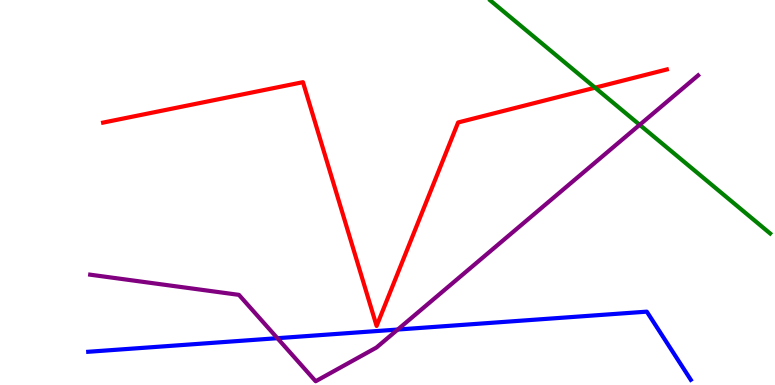[{'lines': ['blue', 'red'], 'intersections': []}, {'lines': ['green', 'red'], 'intersections': [{'x': 7.68, 'y': 7.72}]}, {'lines': ['purple', 'red'], 'intersections': []}, {'lines': ['blue', 'green'], 'intersections': []}, {'lines': ['blue', 'purple'], 'intersections': [{'x': 3.58, 'y': 1.22}, {'x': 5.13, 'y': 1.44}]}, {'lines': ['green', 'purple'], 'intersections': [{'x': 8.25, 'y': 6.76}]}]